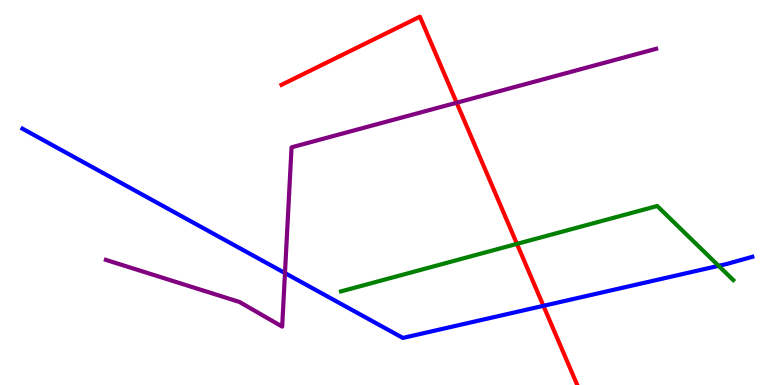[{'lines': ['blue', 'red'], 'intersections': [{'x': 7.01, 'y': 2.06}]}, {'lines': ['green', 'red'], 'intersections': [{'x': 6.67, 'y': 3.67}]}, {'lines': ['purple', 'red'], 'intersections': [{'x': 5.89, 'y': 7.33}]}, {'lines': ['blue', 'green'], 'intersections': [{'x': 9.27, 'y': 3.1}]}, {'lines': ['blue', 'purple'], 'intersections': [{'x': 3.68, 'y': 2.91}]}, {'lines': ['green', 'purple'], 'intersections': []}]